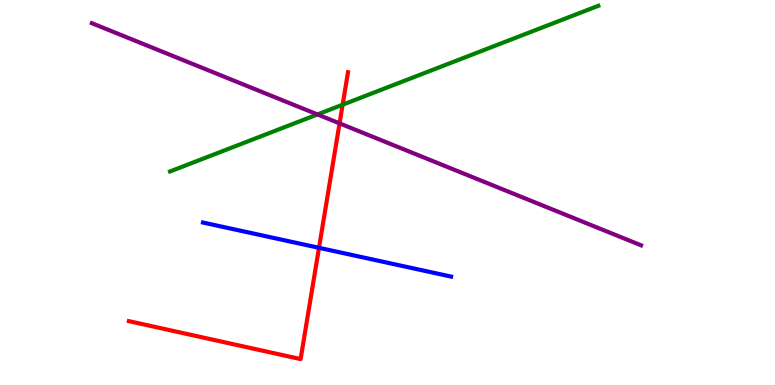[{'lines': ['blue', 'red'], 'intersections': [{'x': 4.12, 'y': 3.56}]}, {'lines': ['green', 'red'], 'intersections': [{'x': 4.42, 'y': 7.28}]}, {'lines': ['purple', 'red'], 'intersections': [{'x': 4.38, 'y': 6.8}]}, {'lines': ['blue', 'green'], 'intersections': []}, {'lines': ['blue', 'purple'], 'intersections': []}, {'lines': ['green', 'purple'], 'intersections': [{'x': 4.1, 'y': 7.03}]}]